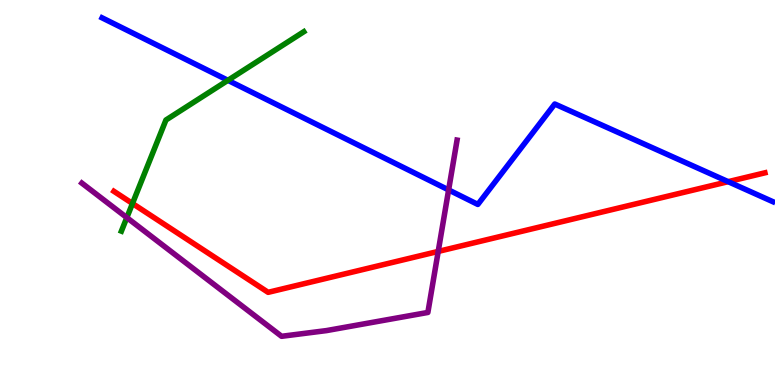[{'lines': ['blue', 'red'], 'intersections': [{'x': 9.4, 'y': 5.28}]}, {'lines': ['green', 'red'], 'intersections': [{'x': 1.71, 'y': 4.71}]}, {'lines': ['purple', 'red'], 'intersections': [{'x': 5.65, 'y': 3.47}]}, {'lines': ['blue', 'green'], 'intersections': [{'x': 2.94, 'y': 7.91}]}, {'lines': ['blue', 'purple'], 'intersections': [{'x': 5.79, 'y': 5.07}]}, {'lines': ['green', 'purple'], 'intersections': [{'x': 1.64, 'y': 4.35}]}]